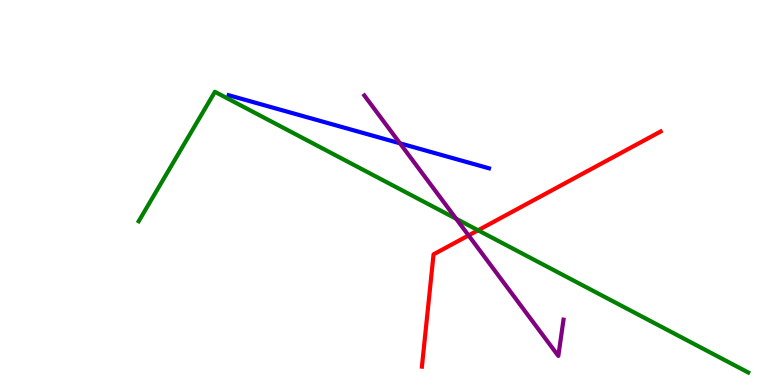[{'lines': ['blue', 'red'], 'intersections': []}, {'lines': ['green', 'red'], 'intersections': [{'x': 6.17, 'y': 4.02}]}, {'lines': ['purple', 'red'], 'intersections': [{'x': 6.05, 'y': 3.89}]}, {'lines': ['blue', 'green'], 'intersections': []}, {'lines': ['blue', 'purple'], 'intersections': [{'x': 5.16, 'y': 6.28}]}, {'lines': ['green', 'purple'], 'intersections': [{'x': 5.89, 'y': 4.32}]}]